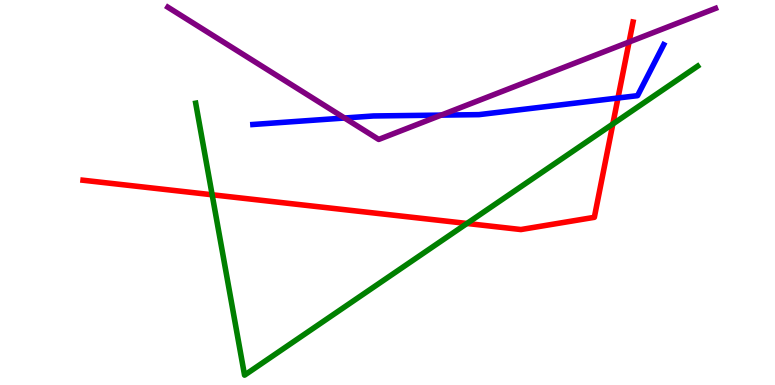[{'lines': ['blue', 'red'], 'intersections': [{'x': 7.97, 'y': 7.45}]}, {'lines': ['green', 'red'], 'intersections': [{'x': 2.74, 'y': 4.94}, {'x': 6.03, 'y': 4.2}, {'x': 7.91, 'y': 6.78}]}, {'lines': ['purple', 'red'], 'intersections': [{'x': 8.12, 'y': 8.91}]}, {'lines': ['blue', 'green'], 'intersections': []}, {'lines': ['blue', 'purple'], 'intersections': [{'x': 4.45, 'y': 6.93}, {'x': 5.69, 'y': 7.01}]}, {'lines': ['green', 'purple'], 'intersections': []}]